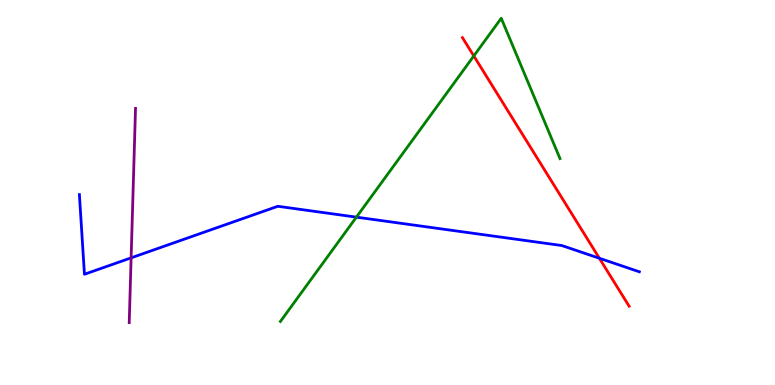[{'lines': ['blue', 'red'], 'intersections': [{'x': 7.73, 'y': 3.29}]}, {'lines': ['green', 'red'], 'intersections': [{'x': 6.11, 'y': 8.55}]}, {'lines': ['purple', 'red'], 'intersections': []}, {'lines': ['blue', 'green'], 'intersections': [{'x': 4.6, 'y': 4.36}]}, {'lines': ['blue', 'purple'], 'intersections': [{'x': 1.69, 'y': 3.3}]}, {'lines': ['green', 'purple'], 'intersections': []}]